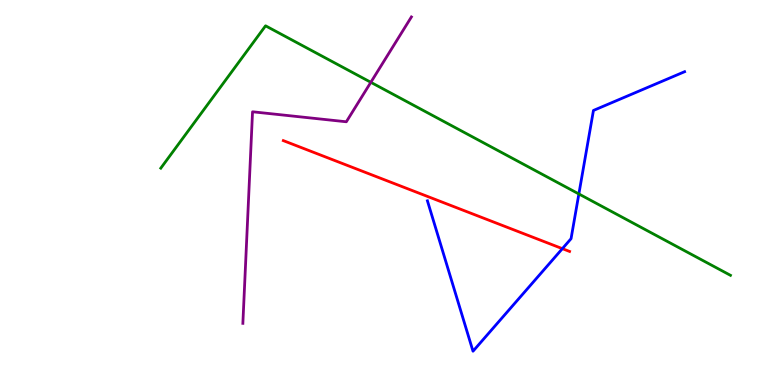[{'lines': ['blue', 'red'], 'intersections': [{'x': 7.26, 'y': 3.54}]}, {'lines': ['green', 'red'], 'intersections': []}, {'lines': ['purple', 'red'], 'intersections': []}, {'lines': ['blue', 'green'], 'intersections': [{'x': 7.47, 'y': 4.96}]}, {'lines': ['blue', 'purple'], 'intersections': []}, {'lines': ['green', 'purple'], 'intersections': [{'x': 4.78, 'y': 7.86}]}]